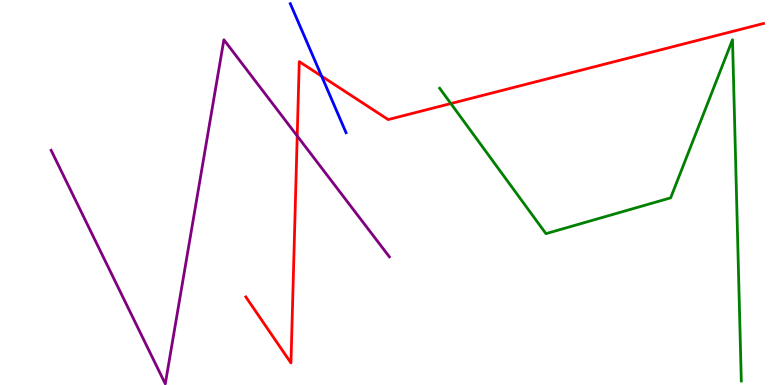[{'lines': ['blue', 'red'], 'intersections': [{'x': 4.15, 'y': 8.02}]}, {'lines': ['green', 'red'], 'intersections': [{'x': 5.82, 'y': 7.31}]}, {'lines': ['purple', 'red'], 'intersections': [{'x': 3.84, 'y': 6.47}]}, {'lines': ['blue', 'green'], 'intersections': []}, {'lines': ['blue', 'purple'], 'intersections': []}, {'lines': ['green', 'purple'], 'intersections': []}]